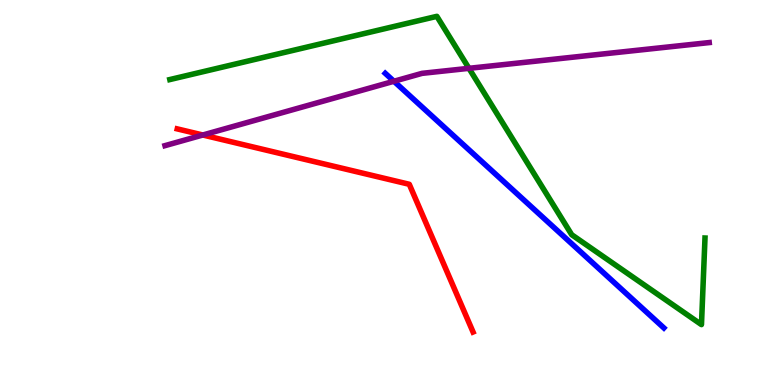[{'lines': ['blue', 'red'], 'intersections': []}, {'lines': ['green', 'red'], 'intersections': []}, {'lines': ['purple', 'red'], 'intersections': [{'x': 2.62, 'y': 6.49}]}, {'lines': ['blue', 'green'], 'intersections': []}, {'lines': ['blue', 'purple'], 'intersections': [{'x': 5.08, 'y': 7.89}]}, {'lines': ['green', 'purple'], 'intersections': [{'x': 6.05, 'y': 8.23}]}]